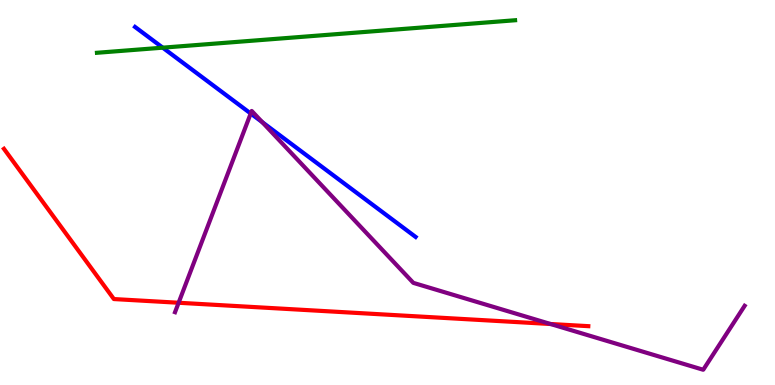[{'lines': ['blue', 'red'], 'intersections': []}, {'lines': ['green', 'red'], 'intersections': []}, {'lines': ['purple', 'red'], 'intersections': [{'x': 2.3, 'y': 2.14}, {'x': 7.1, 'y': 1.58}]}, {'lines': ['blue', 'green'], 'intersections': [{'x': 2.1, 'y': 8.76}]}, {'lines': ['blue', 'purple'], 'intersections': [{'x': 3.23, 'y': 7.05}, {'x': 3.38, 'y': 6.83}]}, {'lines': ['green', 'purple'], 'intersections': []}]